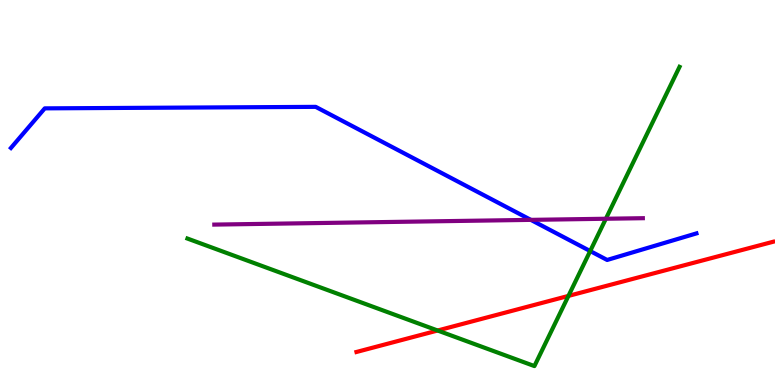[{'lines': ['blue', 'red'], 'intersections': []}, {'lines': ['green', 'red'], 'intersections': [{'x': 5.65, 'y': 1.42}, {'x': 7.33, 'y': 2.31}]}, {'lines': ['purple', 'red'], 'intersections': []}, {'lines': ['blue', 'green'], 'intersections': [{'x': 7.62, 'y': 3.48}]}, {'lines': ['blue', 'purple'], 'intersections': [{'x': 6.85, 'y': 4.29}]}, {'lines': ['green', 'purple'], 'intersections': [{'x': 7.82, 'y': 4.32}]}]